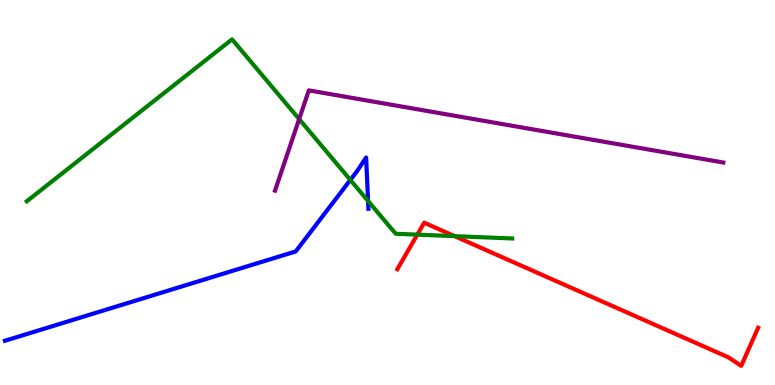[{'lines': ['blue', 'red'], 'intersections': []}, {'lines': ['green', 'red'], 'intersections': [{'x': 5.38, 'y': 3.91}, {'x': 5.87, 'y': 3.87}]}, {'lines': ['purple', 'red'], 'intersections': []}, {'lines': ['blue', 'green'], 'intersections': [{'x': 4.52, 'y': 5.33}, {'x': 4.75, 'y': 4.78}]}, {'lines': ['blue', 'purple'], 'intersections': []}, {'lines': ['green', 'purple'], 'intersections': [{'x': 3.86, 'y': 6.91}]}]